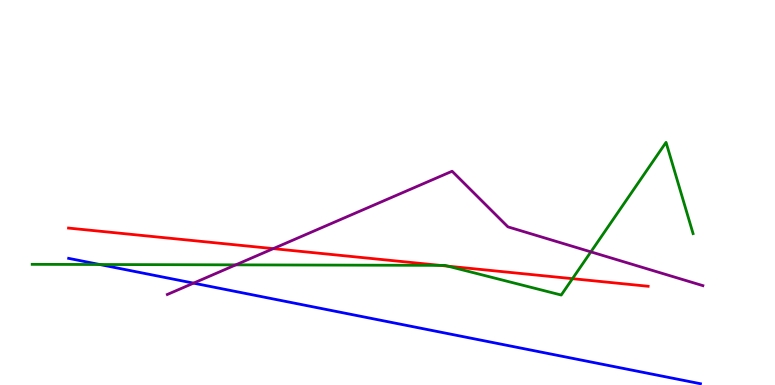[{'lines': ['blue', 'red'], 'intersections': []}, {'lines': ['green', 'red'], 'intersections': [{'x': 5.68, 'y': 3.11}, {'x': 5.78, 'y': 3.09}, {'x': 7.39, 'y': 2.76}]}, {'lines': ['purple', 'red'], 'intersections': [{'x': 3.53, 'y': 3.54}]}, {'lines': ['blue', 'green'], 'intersections': [{'x': 1.29, 'y': 3.13}]}, {'lines': ['blue', 'purple'], 'intersections': [{'x': 2.5, 'y': 2.65}]}, {'lines': ['green', 'purple'], 'intersections': [{'x': 3.04, 'y': 3.12}, {'x': 7.62, 'y': 3.46}]}]